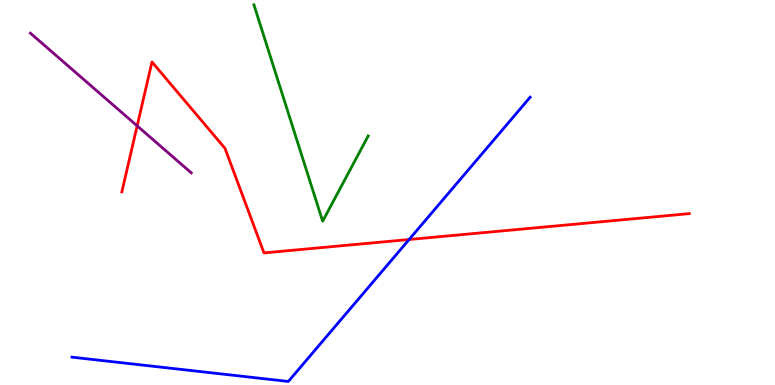[{'lines': ['blue', 'red'], 'intersections': [{'x': 5.28, 'y': 3.78}]}, {'lines': ['green', 'red'], 'intersections': []}, {'lines': ['purple', 'red'], 'intersections': [{'x': 1.77, 'y': 6.73}]}, {'lines': ['blue', 'green'], 'intersections': []}, {'lines': ['blue', 'purple'], 'intersections': []}, {'lines': ['green', 'purple'], 'intersections': []}]